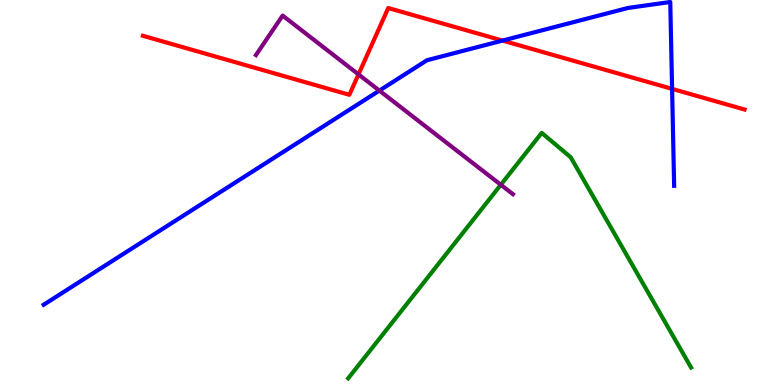[{'lines': ['blue', 'red'], 'intersections': [{'x': 6.48, 'y': 8.95}, {'x': 8.67, 'y': 7.69}]}, {'lines': ['green', 'red'], 'intersections': []}, {'lines': ['purple', 'red'], 'intersections': [{'x': 4.63, 'y': 8.07}]}, {'lines': ['blue', 'green'], 'intersections': []}, {'lines': ['blue', 'purple'], 'intersections': [{'x': 4.9, 'y': 7.65}]}, {'lines': ['green', 'purple'], 'intersections': [{'x': 6.46, 'y': 5.2}]}]